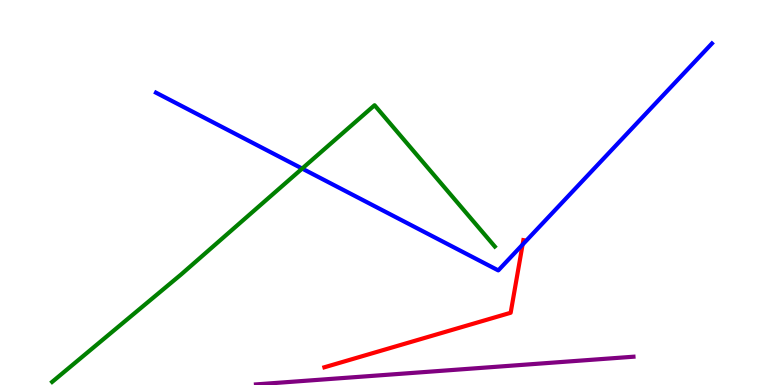[{'lines': ['blue', 'red'], 'intersections': [{'x': 6.74, 'y': 3.65}]}, {'lines': ['green', 'red'], 'intersections': []}, {'lines': ['purple', 'red'], 'intersections': []}, {'lines': ['blue', 'green'], 'intersections': [{'x': 3.9, 'y': 5.62}]}, {'lines': ['blue', 'purple'], 'intersections': []}, {'lines': ['green', 'purple'], 'intersections': []}]